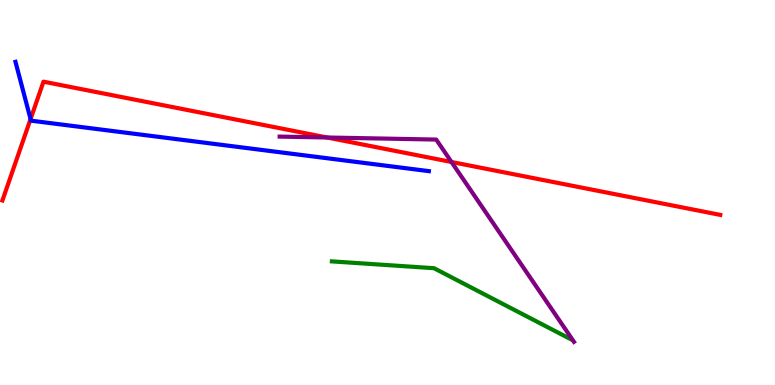[{'lines': ['blue', 'red'], 'intersections': [{'x': 0.394, 'y': 6.91}]}, {'lines': ['green', 'red'], 'intersections': []}, {'lines': ['purple', 'red'], 'intersections': [{'x': 4.22, 'y': 6.43}, {'x': 5.83, 'y': 5.79}]}, {'lines': ['blue', 'green'], 'intersections': []}, {'lines': ['blue', 'purple'], 'intersections': []}, {'lines': ['green', 'purple'], 'intersections': []}]